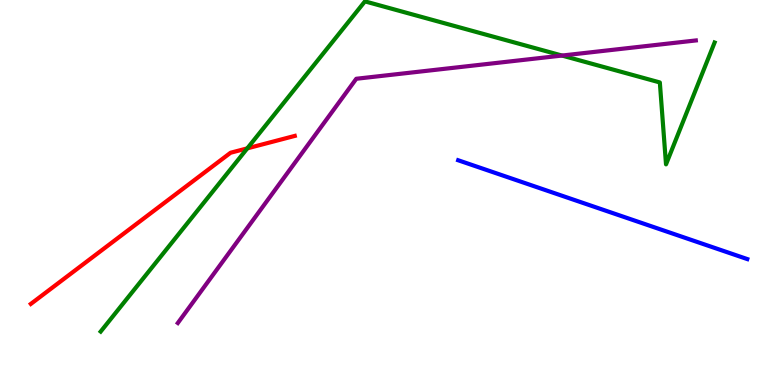[{'lines': ['blue', 'red'], 'intersections': []}, {'lines': ['green', 'red'], 'intersections': [{'x': 3.19, 'y': 6.15}]}, {'lines': ['purple', 'red'], 'intersections': []}, {'lines': ['blue', 'green'], 'intersections': []}, {'lines': ['blue', 'purple'], 'intersections': []}, {'lines': ['green', 'purple'], 'intersections': [{'x': 7.25, 'y': 8.56}]}]